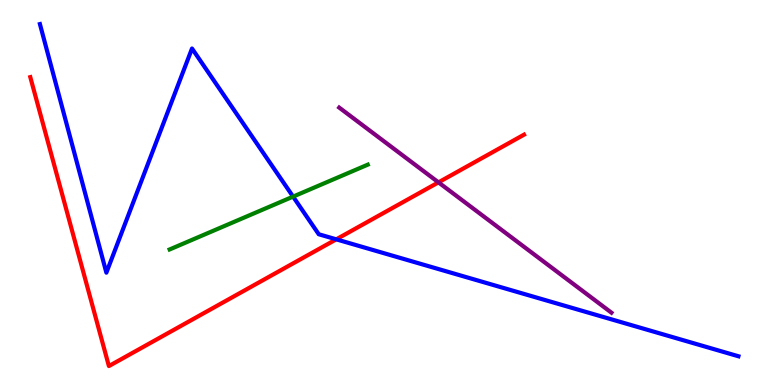[{'lines': ['blue', 'red'], 'intersections': [{'x': 4.34, 'y': 3.78}]}, {'lines': ['green', 'red'], 'intersections': []}, {'lines': ['purple', 'red'], 'intersections': [{'x': 5.66, 'y': 5.26}]}, {'lines': ['blue', 'green'], 'intersections': [{'x': 3.78, 'y': 4.89}]}, {'lines': ['blue', 'purple'], 'intersections': []}, {'lines': ['green', 'purple'], 'intersections': []}]